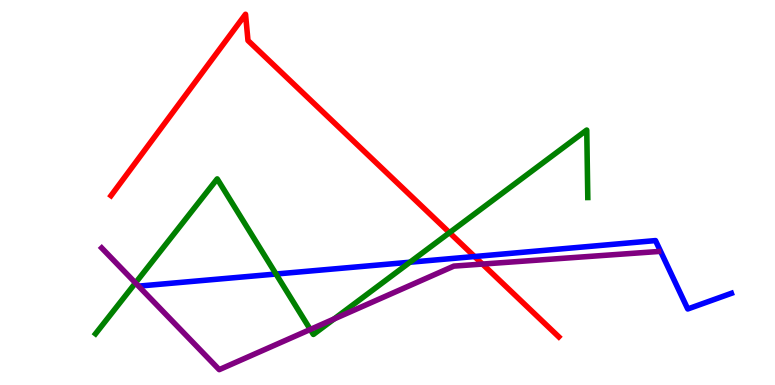[{'lines': ['blue', 'red'], 'intersections': [{'x': 6.12, 'y': 3.34}]}, {'lines': ['green', 'red'], 'intersections': [{'x': 5.8, 'y': 3.96}]}, {'lines': ['purple', 'red'], 'intersections': [{'x': 6.23, 'y': 3.14}]}, {'lines': ['blue', 'green'], 'intersections': [{'x': 3.56, 'y': 2.88}, {'x': 5.29, 'y': 3.19}]}, {'lines': ['blue', 'purple'], 'intersections': []}, {'lines': ['green', 'purple'], 'intersections': [{'x': 1.75, 'y': 2.65}, {'x': 4.0, 'y': 1.44}, {'x': 4.31, 'y': 1.72}]}]